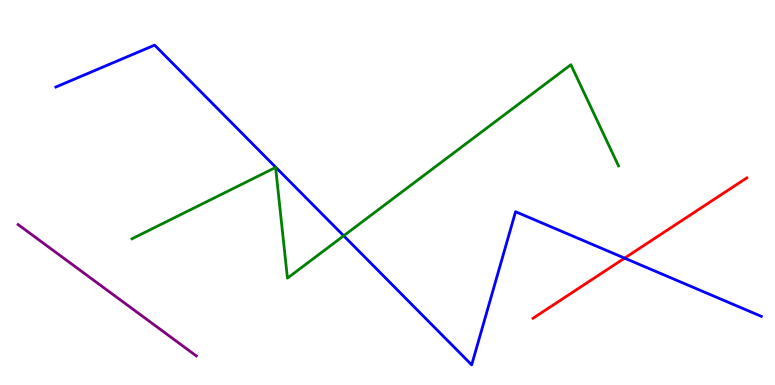[{'lines': ['blue', 'red'], 'intersections': [{'x': 8.06, 'y': 3.3}]}, {'lines': ['green', 'red'], 'intersections': []}, {'lines': ['purple', 'red'], 'intersections': []}, {'lines': ['blue', 'green'], 'intersections': [{'x': 4.43, 'y': 3.88}]}, {'lines': ['blue', 'purple'], 'intersections': []}, {'lines': ['green', 'purple'], 'intersections': []}]